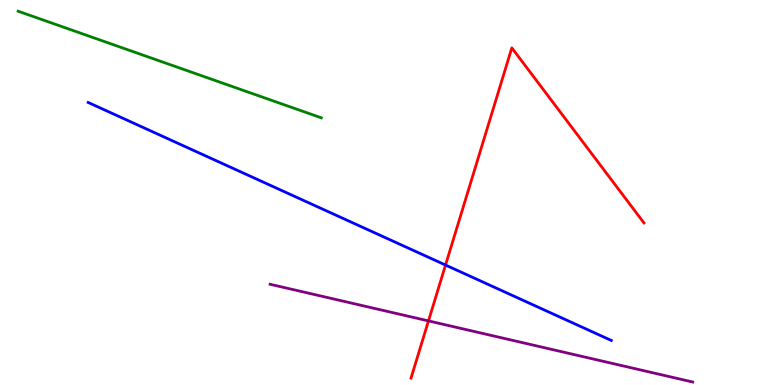[{'lines': ['blue', 'red'], 'intersections': [{'x': 5.75, 'y': 3.12}]}, {'lines': ['green', 'red'], 'intersections': []}, {'lines': ['purple', 'red'], 'intersections': [{'x': 5.53, 'y': 1.66}]}, {'lines': ['blue', 'green'], 'intersections': []}, {'lines': ['blue', 'purple'], 'intersections': []}, {'lines': ['green', 'purple'], 'intersections': []}]